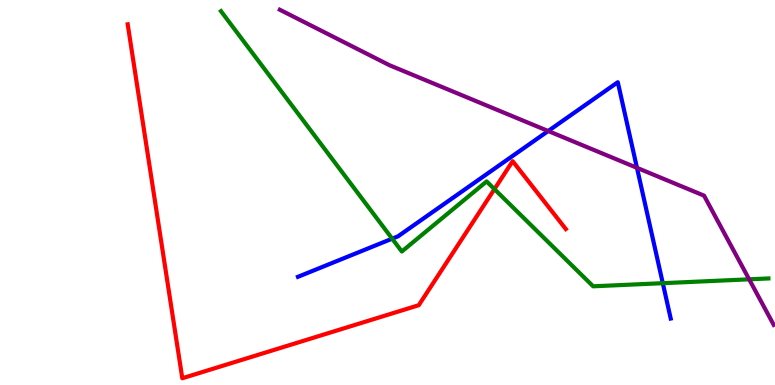[{'lines': ['blue', 'red'], 'intersections': []}, {'lines': ['green', 'red'], 'intersections': [{'x': 6.38, 'y': 5.09}]}, {'lines': ['purple', 'red'], 'intersections': []}, {'lines': ['blue', 'green'], 'intersections': [{'x': 5.06, 'y': 3.8}, {'x': 8.55, 'y': 2.64}]}, {'lines': ['blue', 'purple'], 'intersections': [{'x': 7.07, 'y': 6.6}, {'x': 8.22, 'y': 5.64}]}, {'lines': ['green', 'purple'], 'intersections': [{'x': 9.67, 'y': 2.75}]}]